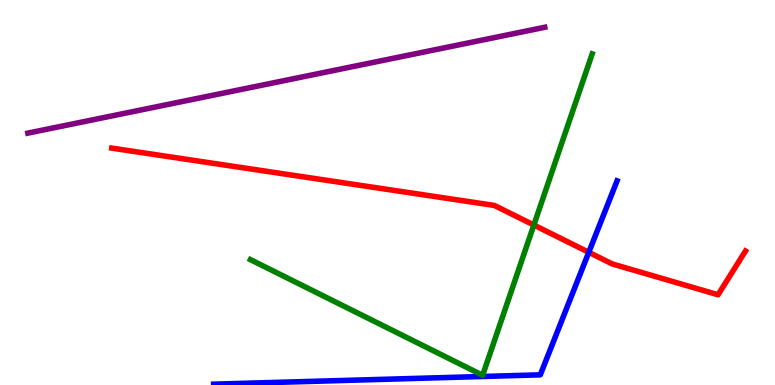[{'lines': ['blue', 'red'], 'intersections': [{'x': 7.6, 'y': 3.45}]}, {'lines': ['green', 'red'], 'intersections': [{'x': 6.89, 'y': 4.16}]}, {'lines': ['purple', 'red'], 'intersections': []}, {'lines': ['blue', 'green'], 'intersections': []}, {'lines': ['blue', 'purple'], 'intersections': []}, {'lines': ['green', 'purple'], 'intersections': []}]